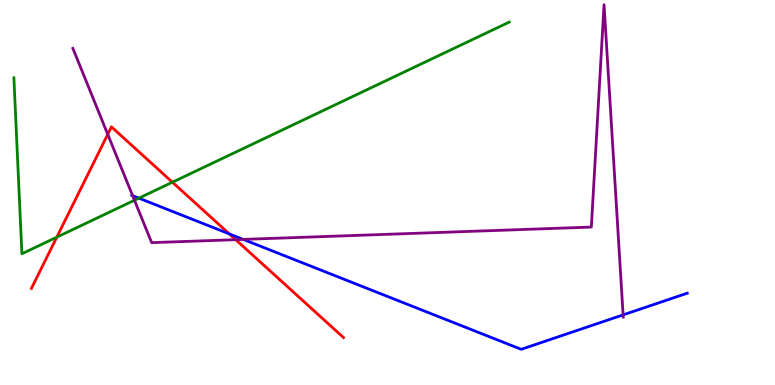[{'lines': ['blue', 'red'], 'intersections': [{'x': 2.96, 'y': 3.92}]}, {'lines': ['green', 'red'], 'intersections': [{'x': 0.733, 'y': 3.84}, {'x': 2.22, 'y': 5.27}]}, {'lines': ['purple', 'red'], 'intersections': [{'x': 1.39, 'y': 6.51}, {'x': 3.04, 'y': 3.77}]}, {'lines': ['blue', 'green'], 'intersections': [{'x': 1.79, 'y': 4.85}]}, {'lines': ['blue', 'purple'], 'intersections': [{'x': 1.71, 'y': 4.92}, {'x': 3.14, 'y': 3.78}, {'x': 8.04, 'y': 1.82}]}, {'lines': ['green', 'purple'], 'intersections': [{'x': 1.74, 'y': 4.8}]}]